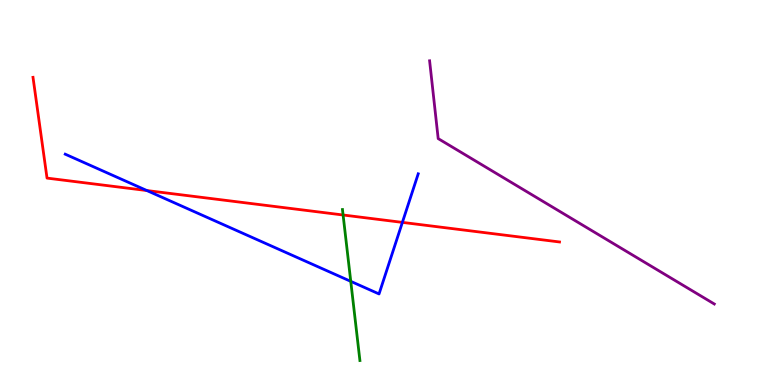[{'lines': ['blue', 'red'], 'intersections': [{'x': 1.9, 'y': 5.05}, {'x': 5.19, 'y': 4.22}]}, {'lines': ['green', 'red'], 'intersections': [{'x': 4.43, 'y': 4.42}]}, {'lines': ['purple', 'red'], 'intersections': []}, {'lines': ['blue', 'green'], 'intersections': [{'x': 4.53, 'y': 2.69}]}, {'lines': ['blue', 'purple'], 'intersections': []}, {'lines': ['green', 'purple'], 'intersections': []}]